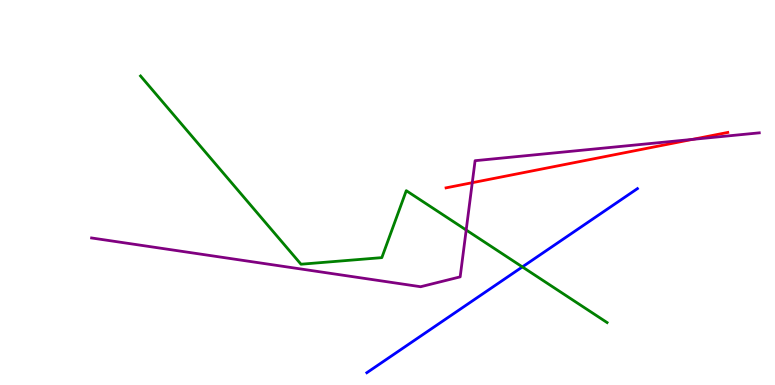[{'lines': ['blue', 'red'], 'intersections': []}, {'lines': ['green', 'red'], 'intersections': []}, {'lines': ['purple', 'red'], 'intersections': [{'x': 6.09, 'y': 5.25}, {'x': 8.93, 'y': 6.38}]}, {'lines': ['blue', 'green'], 'intersections': [{'x': 6.74, 'y': 3.07}]}, {'lines': ['blue', 'purple'], 'intersections': []}, {'lines': ['green', 'purple'], 'intersections': [{'x': 6.02, 'y': 4.03}]}]